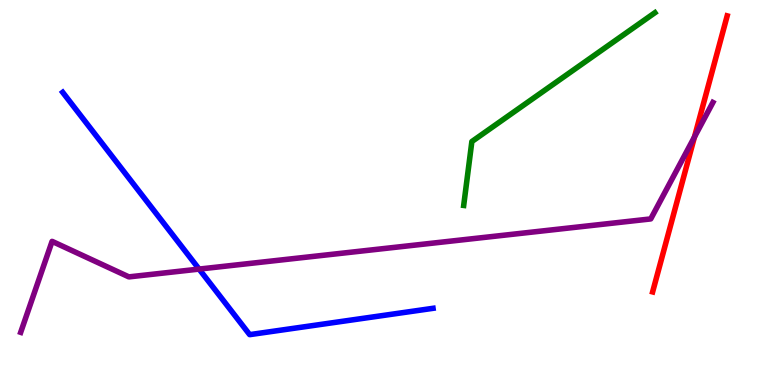[{'lines': ['blue', 'red'], 'intersections': []}, {'lines': ['green', 'red'], 'intersections': []}, {'lines': ['purple', 'red'], 'intersections': [{'x': 8.96, 'y': 6.44}]}, {'lines': ['blue', 'green'], 'intersections': []}, {'lines': ['blue', 'purple'], 'intersections': [{'x': 2.57, 'y': 3.01}]}, {'lines': ['green', 'purple'], 'intersections': []}]